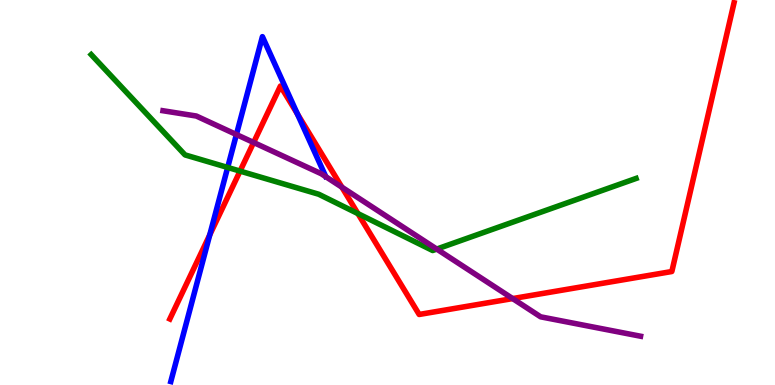[{'lines': ['blue', 'red'], 'intersections': [{'x': 2.71, 'y': 3.9}, {'x': 3.84, 'y': 7.04}]}, {'lines': ['green', 'red'], 'intersections': [{'x': 3.1, 'y': 5.56}, {'x': 4.62, 'y': 4.45}]}, {'lines': ['purple', 'red'], 'intersections': [{'x': 3.27, 'y': 6.3}, {'x': 4.41, 'y': 5.14}, {'x': 6.61, 'y': 2.24}]}, {'lines': ['blue', 'green'], 'intersections': [{'x': 2.94, 'y': 5.65}]}, {'lines': ['blue', 'purple'], 'intersections': [{'x': 3.05, 'y': 6.51}]}, {'lines': ['green', 'purple'], 'intersections': [{'x': 5.64, 'y': 3.53}]}]